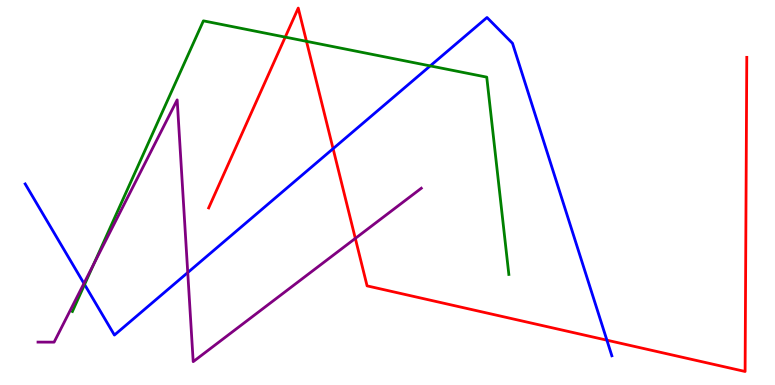[{'lines': ['blue', 'red'], 'intersections': [{'x': 4.3, 'y': 6.14}, {'x': 7.83, 'y': 1.16}]}, {'lines': ['green', 'red'], 'intersections': [{'x': 3.68, 'y': 9.04}, {'x': 3.95, 'y': 8.93}]}, {'lines': ['purple', 'red'], 'intersections': [{'x': 4.58, 'y': 3.81}]}, {'lines': ['blue', 'green'], 'intersections': [{'x': 1.09, 'y': 2.61}, {'x': 5.55, 'y': 8.29}]}, {'lines': ['blue', 'purple'], 'intersections': [{'x': 1.08, 'y': 2.64}, {'x': 2.42, 'y': 2.92}]}, {'lines': ['green', 'purple'], 'intersections': [{'x': 1.21, 'y': 3.15}]}]